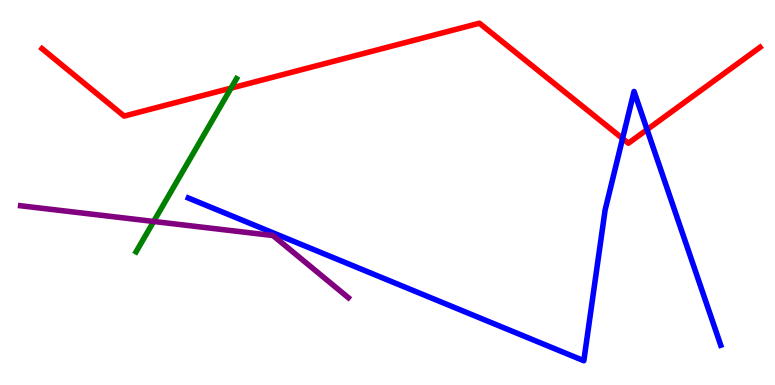[{'lines': ['blue', 'red'], 'intersections': [{'x': 8.03, 'y': 6.4}, {'x': 8.35, 'y': 6.63}]}, {'lines': ['green', 'red'], 'intersections': [{'x': 2.98, 'y': 7.71}]}, {'lines': ['purple', 'red'], 'intersections': []}, {'lines': ['blue', 'green'], 'intersections': []}, {'lines': ['blue', 'purple'], 'intersections': []}, {'lines': ['green', 'purple'], 'intersections': [{'x': 1.98, 'y': 4.25}]}]